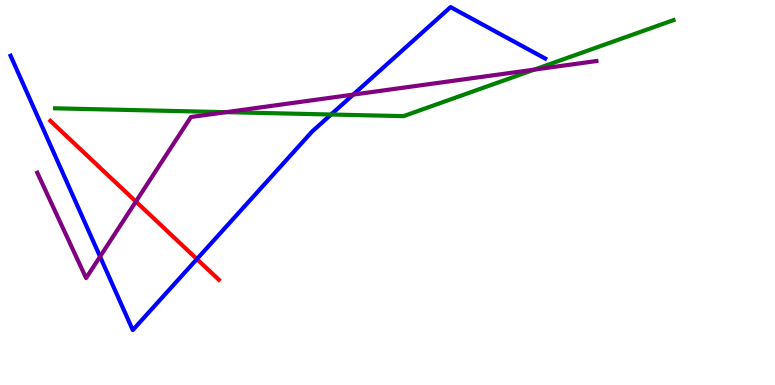[{'lines': ['blue', 'red'], 'intersections': [{'x': 2.54, 'y': 3.27}]}, {'lines': ['green', 'red'], 'intersections': []}, {'lines': ['purple', 'red'], 'intersections': [{'x': 1.75, 'y': 4.77}]}, {'lines': ['blue', 'green'], 'intersections': [{'x': 4.27, 'y': 7.03}]}, {'lines': ['blue', 'purple'], 'intersections': [{'x': 1.29, 'y': 3.33}, {'x': 4.56, 'y': 7.54}]}, {'lines': ['green', 'purple'], 'intersections': [{'x': 2.92, 'y': 7.09}, {'x': 6.89, 'y': 8.19}]}]